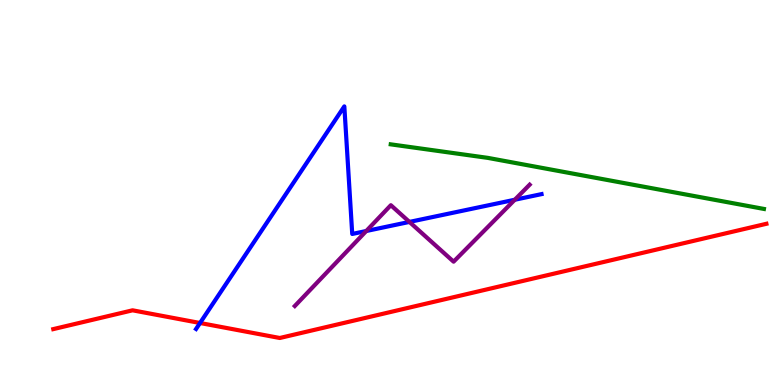[{'lines': ['blue', 'red'], 'intersections': [{'x': 2.58, 'y': 1.61}]}, {'lines': ['green', 'red'], 'intersections': []}, {'lines': ['purple', 'red'], 'intersections': []}, {'lines': ['blue', 'green'], 'intersections': []}, {'lines': ['blue', 'purple'], 'intersections': [{'x': 4.73, 'y': 4.0}, {'x': 5.28, 'y': 4.24}, {'x': 6.64, 'y': 4.81}]}, {'lines': ['green', 'purple'], 'intersections': []}]